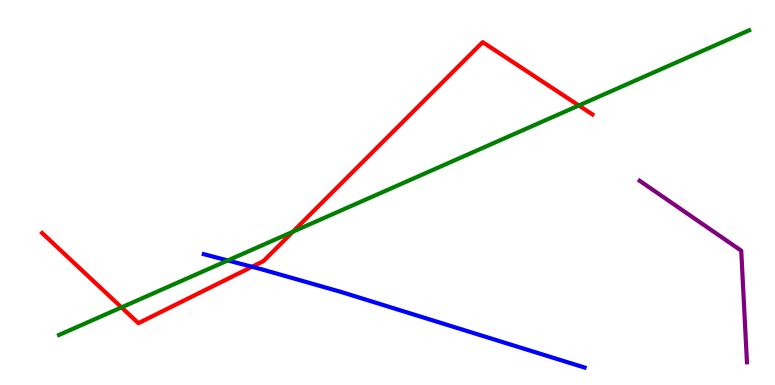[{'lines': ['blue', 'red'], 'intersections': [{'x': 3.25, 'y': 3.07}]}, {'lines': ['green', 'red'], 'intersections': [{'x': 1.57, 'y': 2.02}, {'x': 3.78, 'y': 3.98}, {'x': 7.47, 'y': 7.26}]}, {'lines': ['purple', 'red'], 'intersections': []}, {'lines': ['blue', 'green'], 'intersections': [{'x': 2.94, 'y': 3.24}]}, {'lines': ['blue', 'purple'], 'intersections': []}, {'lines': ['green', 'purple'], 'intersections': []}]